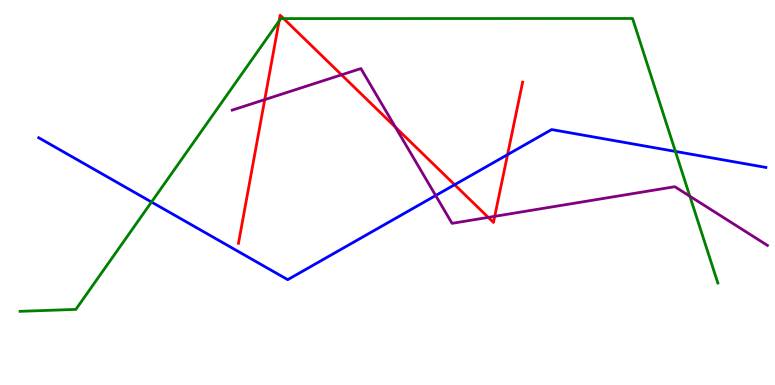[{'lines': ['blue', 'red'], 'intersections': [{'x': 5.87, 'y': 5.2}, {'x': 6.55, 'y': 5.98}]}, {'lines': ['green', 'red'], 'intersections': [{'x': 3.6, 'y': 9.45}, {'x': 3.66, 'y': 9.52}]}, {'lines': ['purple', 'red'], 'intersections': [{'x': 3.42, 'y': 7.41}, {'x': 4.41, 'y': 8.06}, {'x': 5.1, 'y': 6.7}, {'x': 6.3, 'y': 4.35}, {'x': 6.38, 'y': 4.38}]}, {'lines': ['blue', 'green'], 'intersections': [{'x': 1.96, 'y': 4.75}, {'x': 8.71, 'y': 6.07}]}, {'lines': ['blue', 'purple'], 'intersections': [{'x': 5.62, 'y': 4.92}]}, {'lines': ['green', 'purple'], 'intersections': [{'x': 8.9, 'y': 4.9}]}]